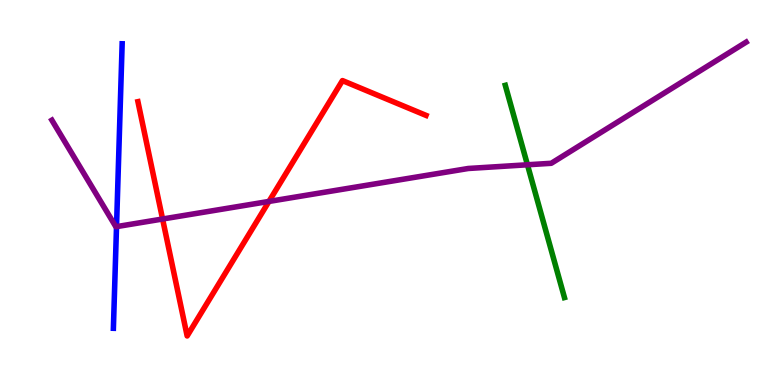[{'lines': ['blue', 'red'], 'intersections': []}, {'lines': ['green', 'red'], 'intersections': []}, {'lines': ['purple', 'red'], 'intersections': [{'x': 2.1, 'y': 4.31}, {'x': 3.47, 'y': 4.77}]}, {'lines': ['blue', 'green'], 'intersections': []}, {'lines': ['blue', 'purple'], 'intersections': [{'x': 1.5, 'y': 4.11}]}, {'lines': ['green', 'purple'], 'intersections': [{'x': 6.81, 'y': 5.72}]}]